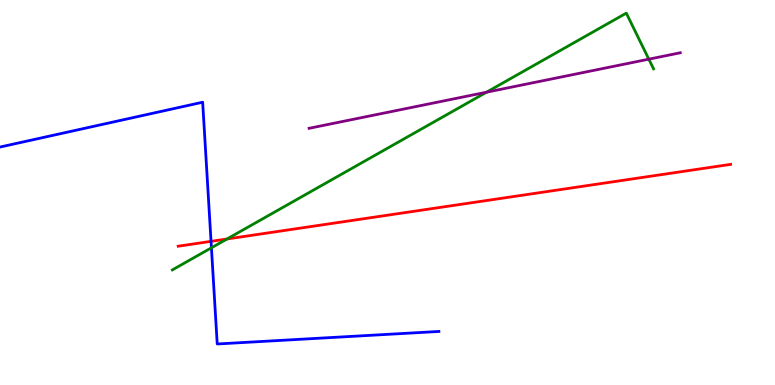[{'lines': ['blue', 'red'], 'intersections': [{'x': 2.72, 'y': 3.73}]}, {'lines': ['green', 'red'], 'intersections': [{'x': 2.93, 'y': 3.79}]}, {'lines': ['purple', 'red'], 'intersections': []}, {'lines': ['blue', 'green'], 'intersections': [{'x': 2.73, 'y': 3.56}]}, {'lines': ['blue', 'purple'], 'intersections': []}, {'lines': ['green', 'purple'], 'intersections': [{'x': 6.28, 'y': 7.61}, {'x': 8.37, 'y': 8.46}]}]